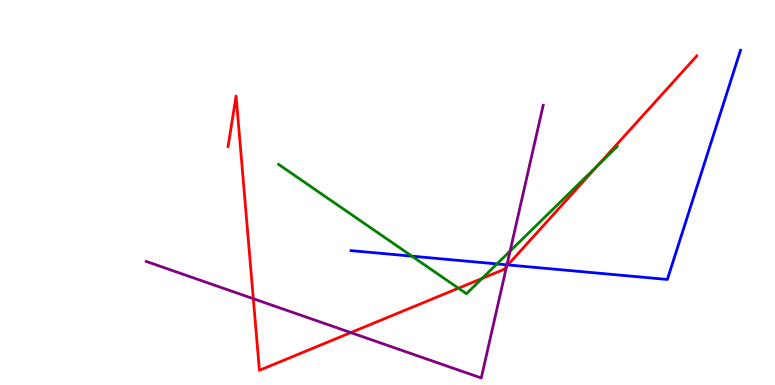[{'lines': ['blue', 'red'], 'intersections': [{'x': 6.55, 'y': 3.12}]}, {'lines': ['green', 'red'], 'intersections': [{'x': 5.92, 'y': 2.51}, {'x': 6.22, 'y': 2.77}, {'x': 7.72, 'y': 5.71}]}, {'lines': ['purple', 'red'], 'intersections': [{'x': 3.27, 'y': 2.24}, {'x': 4.53, 'y': 1.36}, {'x': 6.54, 'y': 3.08}]}, {'lines': ['blue', 'green'], 'intersections': [{'x': 5.31, 'y': 3.35}, {'x': 6.41, 'y': 3.14}]}, {'lines': ['blue', 'purple'], 'intersections': [{'x': 6.54, 'y': 3.12}]}, {'lines': ['green', 'purple'], 'intersections': [{'x': 6.58, 'y': 3.48}]}]